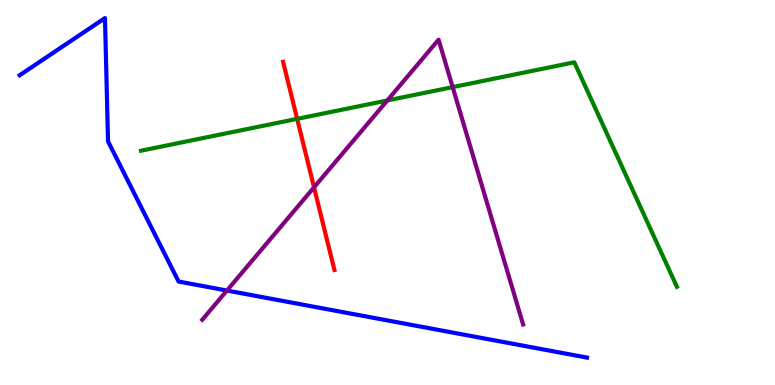[{'lines': ['blue', 'red'], 'intersections': []}, {'lines': ['green', 'red'], 'intersections': [{'x': 3.83, 'y': 6.91}]}, {'lines': ['purple', 'red'], 'intersections': [{'x': 4.05, 'y': 5.13}]}, {'lines': ['blue', 'green'], 'intersections': []}, {'lines': ['blue', 'purple'], 'intersections': [{'x': 2.93, 'y': 2.45}]}, {'lines': ['green', 'purple'], 'intersections': [{'x': 5.0, 'y': 7.39}, {'x': 5.84, 'y': 7.74}]}]